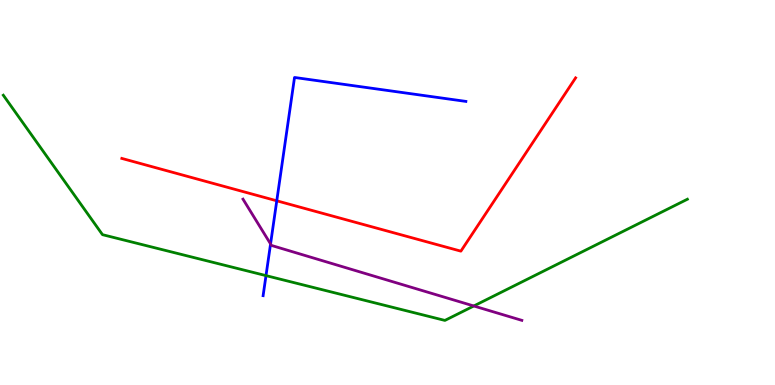[{'lines': ['blue', 'red'], 'intersections': [{'x': 3.57, 'y': 4.78}]}, {'lines': ['green', 'red'], 'intersections': []}, {'lines': ['purple', 'red'], 'intersections': []}, {'lines': ['blue', 'green'], 'intersections': [{'x': 3.43, 'y': 2.84}]}, {'lines': ['blue', 'purple'], 'intersections': [{'x': 3.49, 'y': 3.66}]}, {'lines': ['green', 'purple'], 'intersections': [{'x': 6.11, 'y': 2.05}]}]